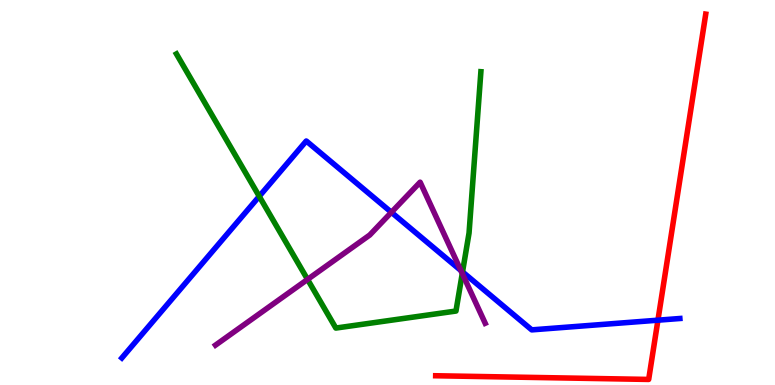[{'lines': ['blue', 'red'], 'intersections': [{'x': 8.49, 'y': 1.68}]}, {'lines': ['green', 'red'], 'intersections': []}, {'lines': ['purple', 'red'], 'intersections': []}, {'lines': ['blue', 'green'], 'intersections': [{'x': 3.35, 'y': 4.9}, {'x': 5.97, 'y': 2.94}]}, {'lines': ['blue', 'purple'], 'intersections': [{'x': 5.05, 'y': 4.49}, {'x': 5.95, 'y': 2.97}]}, {'lines': ['green', 'purple'], 'intersections': [{'x': 3.97, 'y': 2.74}, {'x': 5.96, 'y': 2.9}]}]